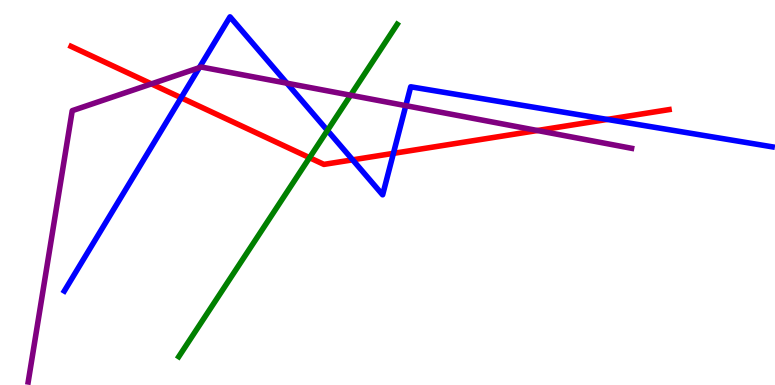[{'lines': ['blue', 'red'], 'intersections': [{'x': 2.34, 'y': 7.46}, {'x': 4.55, 'y': 5.85}, {'x': 5.08, 'y': 6.02}, {'x': 7.84, 'y': 6.9}]}, {'lines': ['green', 'red'], 'intersections': [{'x': 3.99, 'y': 5.9}]}, {'lines': ['purple', 'red'], 'intersections': [{'x': 1.95, 'y': 7.82}, {'x': 6.93, 'y': 6.61}]}, {'lines': ['blue', 'green'], 'intersections': [{'x': 4.22, 'y': 6.61}]}, {'lines': ['blue', 'purple'], 'intersections': [{'x': 2.57, 'y': 8.24}, {'x': 3.7, 'y': 7.84}, {'x': 5.24, 'y': 7.26}]}, {'lines': ['green', 'purple'], 'intersections': [{'x': 4.52, 'y': 7.53}]}]